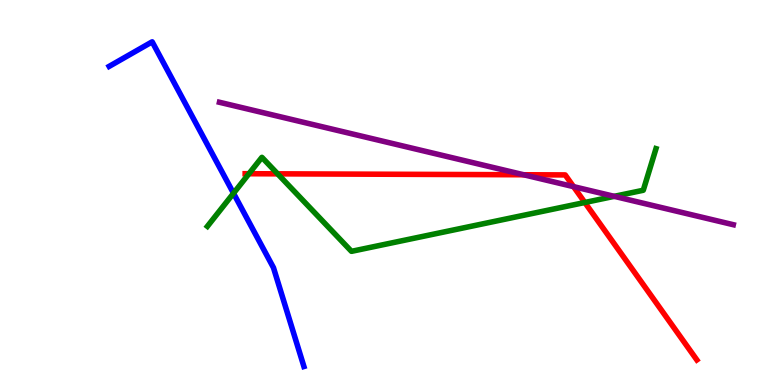[{'lines': ['blue', 'red'], 'intersections': []}, {'lines': ['green', 'red'], 'intersections': [{'x': 3.21, 'y': 5.49}, {'x': 3.58, 'y': 5.48}, {'x': 7.55, 'y': 4.74}]}, {'lines': ['purple', 'red'], 'intersections': [{'x': 6.76, 'y': 5.46}, {'x': 7.4, 'y': 5.15}]}, {'lines': ['blue', 'green'], 'intersections': [{'x': 3.01, 'y': 4.98}]}, {'lines': ['blue', 'purple'], 'intersections': []}, {'lines': ['green', 'purple'], 'intersections': [{'x': 7.93, 'y': 4.9}]}]